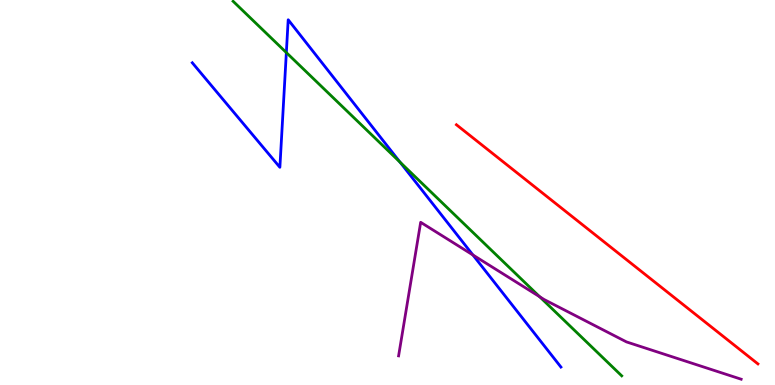[{'lines': ['blue', 'red'], 'intersections': []}, {'lines': ['green', 'red'], 'intersections': []}, {'lines': ['purple', 'red'], 'intersections': []}, {'lines': ['blue', 'green'], 'intersections': [{'x': 3.69, 'y': 8.63}, {'x': 5.16, 'y': 5.79}]}, {'lines': ['blue', 'purple'], 'intersections': [{'x': 6.1, 'y': 3.38}]}, {'lines': ['green', 'purple'], 'intersections': [{'x': 6.96, 'y': 2.29}]}]